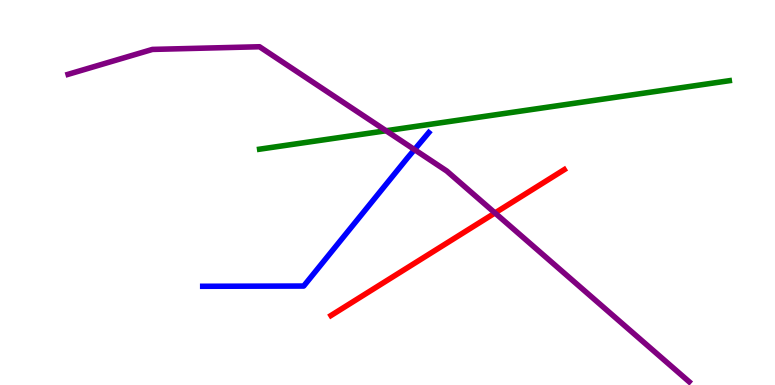[{'lines': ['blue', 'red'], 'intersections': []}, {'lines': ['green', 'red'], 'intersections': []}, {'lines': ['purple', 'red'], 'intersections': [{'x': 6.39, 'y': 4.47}]}, {'lines': ['blue', 'green'], 'intersections': []}, {'lines': ['blue', 'purple'], 'intersections': [{'x': 5.35, 'y': 6.11}]}, {'lines': ['green', 'purple'], 'intersections': [{'x': 4.98, 'y': 6.6}]}]